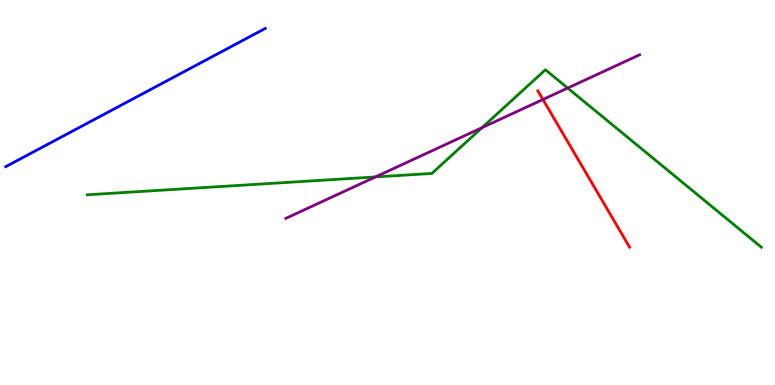[{'lines': ['blue', 'red'], 'intersections': []}, {'lines': ['green', 'red'], 'intersections': []}, {'lines': ['purple', 'red'], 'intersections': [{'x': 7.01, 'y': 7.42}]}, {'lines': ['blue', 'green'], 'intersections': []}, {'lines': ['blue', 'purple'], 'intersections': []}, {'lines': ['green', 'purple'], 'intersections': [{'x': 4.84, 'y': 5.4}, {'x': 6.22, 'y': 6.68}, {'x': 7.33, 'y': 7.71}]}]